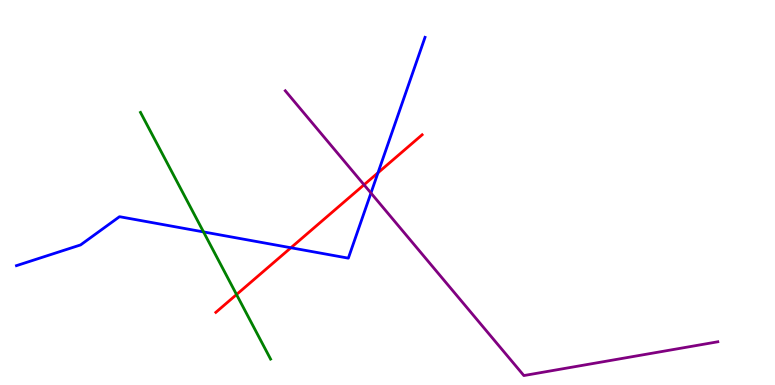[{'lines': ['blue', 'red'], 'intersections': [{'x': 3.75, 'y': 3.56}, {'x': 4.88, 'y': 5.51}]}, {'lines': ['green', 'red'], 'intersections': [{'x': 3.05, 'y': 2.35}]}, {'lines': ['purple', 'red'], 'intersections': [{'x': 4.7, 'y': 5.2}]}, {'lines': ['blue', 'green'], 'intersections': [{'x': 2.63, 'y': 3.98}]}, {'lines': ['blue', 'purple'], 'intersections': [{'x': 4.79, 'y': 4.99}]}, {'lines': ['green', 'purple'], 'intersections': []}]